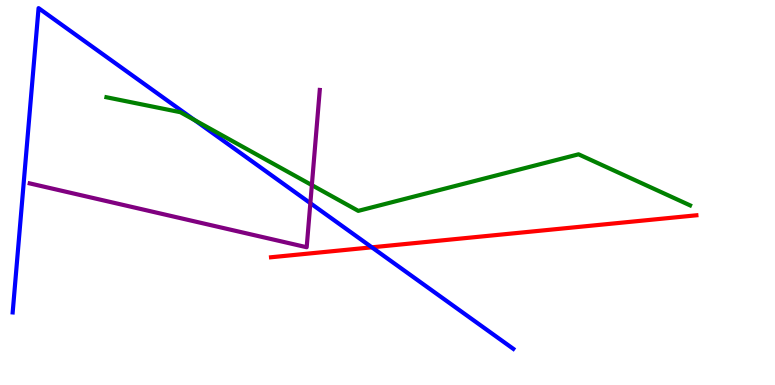[{'lines': ['blue', 'red'], 'intersections': [{'x': 4.8, 'y': 3.58}]}, {'lines': ['green', 'red'], 'intersections': []}, {'lines': ['purple', 'red'], 'intersections': []}, {'lines': ['blue', 'green'], 'intersections': [{'x': 2.51, 'y': 6.88}]}, {'lines': ['blue', 'purple'], 'intersections': [{'x': 4.0, 'y': 4.72}]}, {'lines': ['green', 'purple'], 'intersections': [{'x': 4.02, 'y': 5.19}]}]